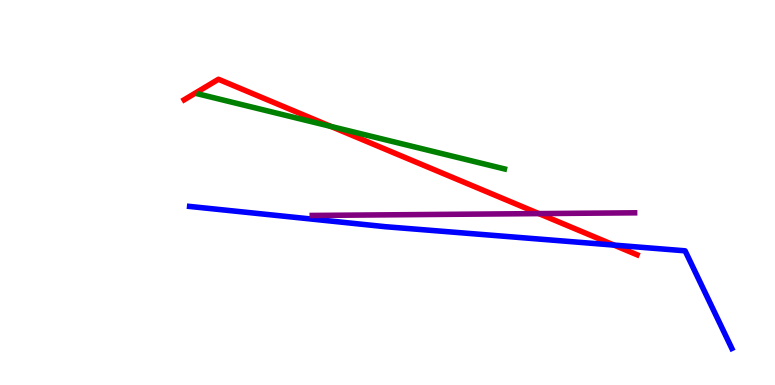[{'lines': ['blue', 'red'], 'intersections': [{'x': 7.92, 'y': 3.63}]}, {'lines': ['green', 'red'], 'intersections': [{'x': 4.27, 'y': 6.72}]}, {'lines': ['purple', 'red'], 'intersections': [{'x': 6.95, 'y': 4.45}]}, {'lines': ['blue', 'green'], 'intersections': []}, {'lines': ['blue', 'purple'], 'intersections': []}, {'lines': ['green', 'purple'], 'intersections': []}]